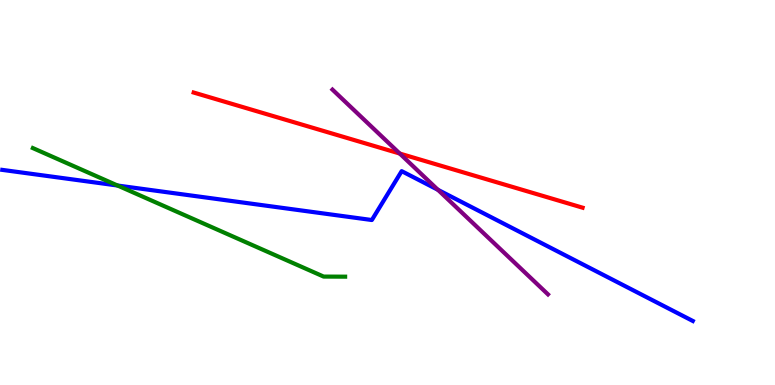[{'lines': ['blue', 'red'], 'intersections': []}, {'lines': ['green', 'red'], 'intersections': []}, {'lines': ['purple', 'red'], 'intersections': [{'x': 5.16, 'y': 6.01}]}, {'lines': ['blue', 'green'], 'intersections': [{'x': 1.52, 'y': 5.18}]}, {'lines': ['blue', 'purple'], 'intersections': [{'x': 5.65, 'y': 5.07}]}, {'lines': ['green', 'purple'], 'intersections': []}]